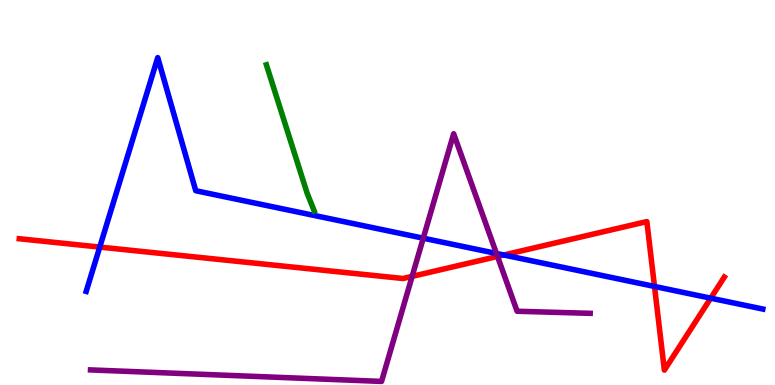[{'lines': ['blue', 'red'], 'intersections': [{'x': 1.29, 'y': 3.58}, {'x': 6.5, 'y': 3.38}, {'x': 8.45, 'y': 2.56}, {'x': 9.17, 'y': 2.26}]}, {'lines': ['green', 'red'], 'intersections': []}, {'lines': ['purple', 'red'], 'intersections': [{'x': 5.32, 'y': 2.82}, {'x': 6.42, 'y': 3.34}]}, {'lines': ['blue', 'green'], 'intersections': []}, {'lines': ['blue', 'purple'], 'intersections': [{'x': 5.46, 'y': 3.81}, {'x': 6.41, 'y': 3.42}]}, {'lines': ['green', 'purple'], 'intersections': []}]